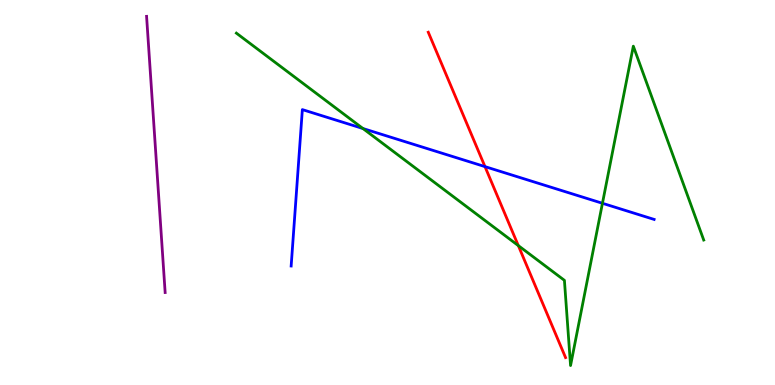[{'lines': ['blue', 'red'], 'intersections': [{'x': 6.26, 'y': 5.67}]}, {'lines': ['green', 'red'], 'intersections': [{'x': 6.69, 'y': 3.62}]}, {'lines': ['purple', 'red'], 'intersections': []}, {'lines': ['blue', 'green'], 'intersections': [{'x': 4.68, 'y': 6.66}, {'x': 7.77, 'y': 4.72}]}, {'lines': ['blue', 'purple'], 'intersections': []}, {'lines': ['green', 'purple'], 'intersections': []}]